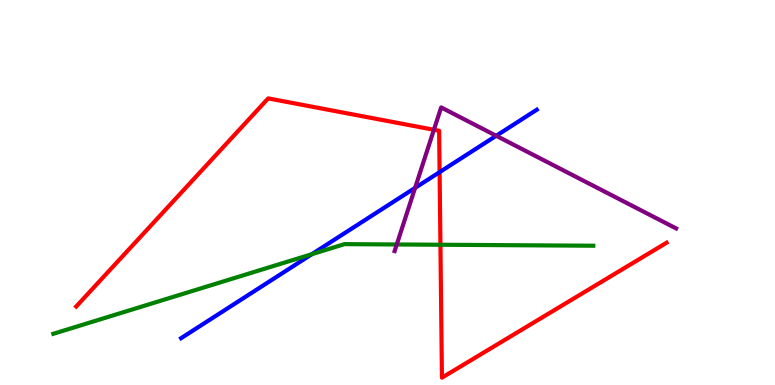[{'lines': ['blue', 'red'], 'intersections': [{'x': 5.67, 'y': 5.53}]}, {'lines': ['green', 'red'], 'intersections': [{'x': 5.68, 'y': 3.64}]}, {'lines': ['purple', 'red'], 'intersections': [{'x': 5.6, 'y': 6.63}]}, {'lines': ['blue', 'green'], 'intersections': [{'x': 4.02, 'y': 3.4}]}, {'lines': ['blue', 'purple'], 'intersections': [{'x': 5.36, 'y': 5.12}, {'x': 6.4, 'y': 6.47}]}, {'lines': ['green', 'purple'], 'intersections': [{'x': 5.12, 'y': 3.65}]}]